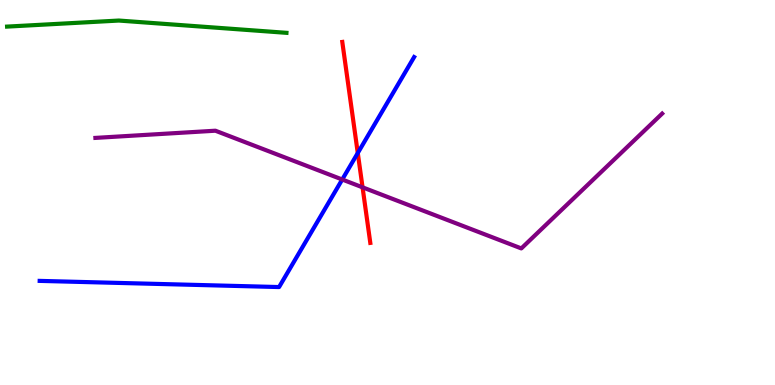[{'lines': ['blue', 'red'], 'intersections': [{'x': 4.62, 'y': 6.03}]}, {'lines': ['green', 'red'], 'intersections': []}, {'lines': ['purple', 'red'], 'intersections': [{'x': 4.68, 'y': 5.13}]}, {'lines': ['blue', 'green'], 'intersections': []}, {'lines': ['blue', 'purple'], 'intersections': [{'x': 4.42, 'y': 5.34}]}, {'lines': ['green', 'purple'], 'intersections': []}]